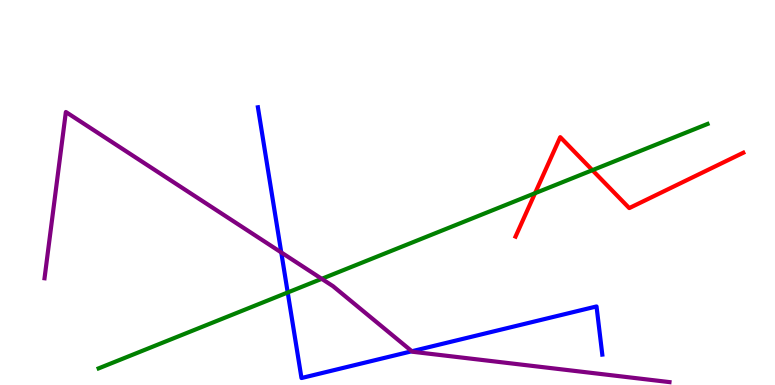[{'lines': ['blue', 'red'], 'intersections': []}, {'lines': ['green', 'red'], 'intersections': [{'x': 6.9, 'y': 4.98}, {'x': 7.64, 'y': 5.58}]}, {'lines': ['purple', 'red'], 'intersections': []}, {'lines': ['blue', 'green'], 'intersections': [{'x': 3.71, 'y': 2.4}]}, {'lines': ['blue', 'purple'], 'intersections': [{'x': 3.63, 'y': 3.44}, {'x': 5.31, 'y': 0.877}]}, {'lines': ['green', 'purple'], 'intersections': [{'x': 4.15, 'y': 2.76}]}]